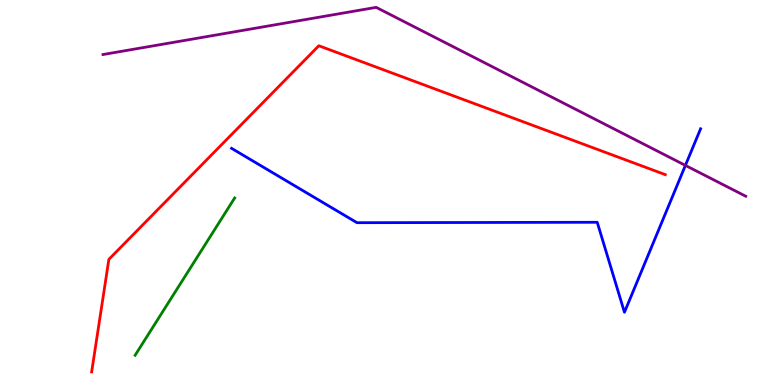[{'lines': ['blue', 'red'], 'intersections': []}, {'lines': ['green', 'red'], 'intersections': []}, {'lines': ['purple', 'red'], 'intersections': []}, {'lines': ['blue', 'green'], 'intersections': []}, {'lines': ['blue', 'purple'], 'intersections': [{'x': 8.84, 'y': 5.7}]}, {'lines': ['green', 'purple'], 'intersections': []}]